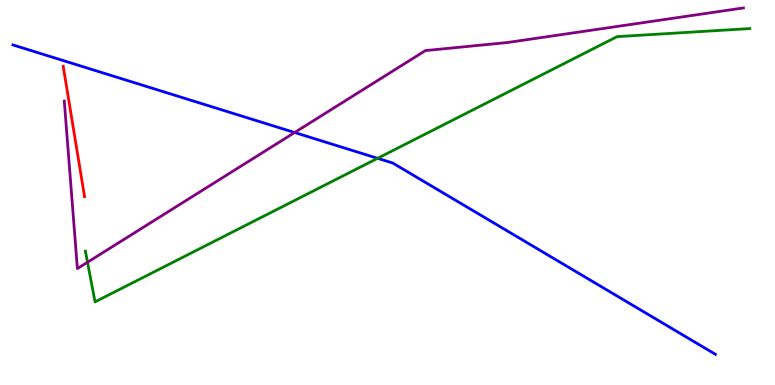[{'lines': ['blue', 'red'], 'intersections': []}, {'lines': ['green', 'red'], 'intersections': []}, {'lines': ['purple', 'red'], 'intersections': []}, {'lines': ['blue', 'green'], 'intersections': [{'x': 4.87, 'y': 5.89}]}, {'lines': ['blue', 'purple'], 'intersections': [{'x': 3.8, 'y': 6.56}]}, {'lines': ['green', 'purple'], 'intersections': [{'x': 1.13, 'y': 3.19}]}]